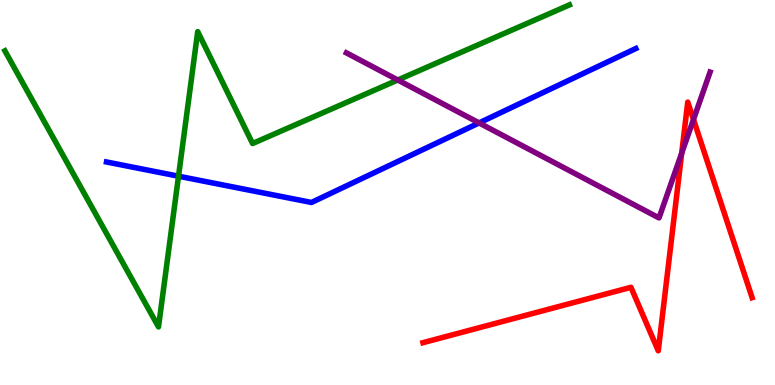[{'lines': ['blue', 'red'], 'intersections': []}, {'lines': ['green', 'red'], 'intersections': []}, {'lines': ['purple', 'red'], 'intersections': [{'x': 8.8, 'y': 6.02}, {'x': 8.95, 'y': 6.9}]}, {'lines': ['blue', 'green'], 'intersections': [{'x': 2.3, 'y': 5.42}]}, {'lines': ['blue', 'purple'], 'intersections': [{'x': 6.18, 'y': 6.81}]}, {'lines': ['green', 'purple'], 'intersections': [{'x': 5.13, 'y': 7.92}]}]